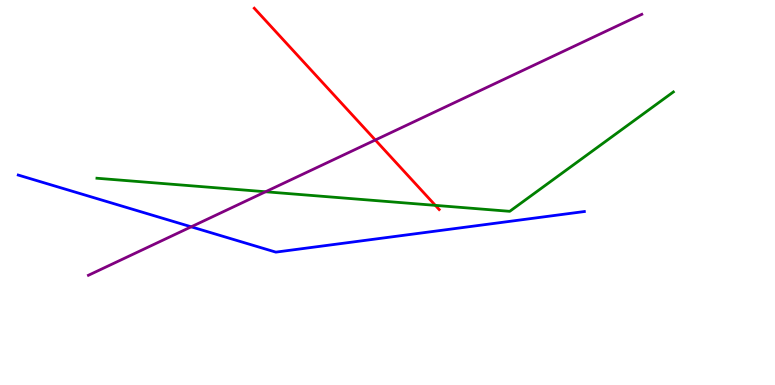[{'lines': ['blue', 'red'], 'intersections': []}, {'lines': ['green', 'red'], 'intersections': [{'x': 5.62, 'y': 4.67}]}, {'lines': ['purple', 'red'], 'intersections': [{'x': 4.84, 'y': 6.36}]}, {'lines': ['blue', 'green'], 'intersections': []}, {'lines': ['blue', 'purple'], 'intersections': [{'x': 2.47, 'y': 4.11}]}, {'lines': ['green', 'purple'], 'intersections': [{'x': 3.43, 'y': 5.02}]}]